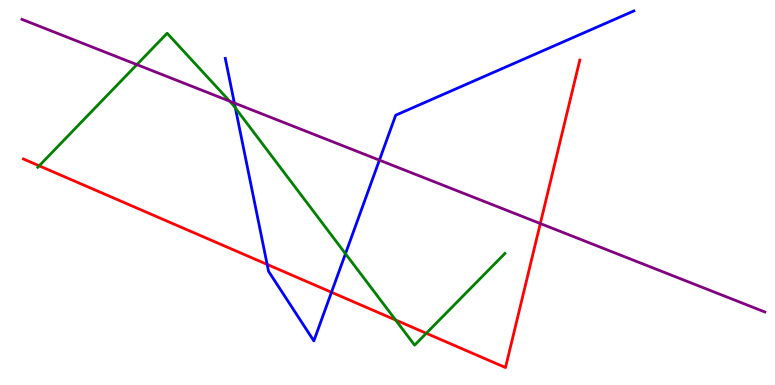[{'lines': ['blue', 'red'], 'intersections': [{'x': 3.45, 'y': 3.13}, {'x': 4.28, 'y': 2.41}]}, {'lines': ['green', 'red'], 'intersections': [{'x': 0.506, 'y': 5.69}, {'x': 5.1, 'y': 1.69}, {'x': 5.5, 'y': 1.34}]}, {'lines': ['purple', 'red'], 'intersections': [{'x': 6.97, 'y': 4.19}]}, {'lines': ['blue', 'green'], 'intersections': [{'x': 3.04, 'y': 7.19}, {'x': 4.46, 'y': 3.41}]}, {'lines': ['blue', 'purple'], 'intersections': [{'x': 3.02, 'y': 7.32}, {'x': 4.9, 'y': 5.84}]}, {'lines': ['green', 'purple'], 'intersections': [{'x': 1.77, 'y': 8.32}, {'x': 2.96, 'y': 7.37}]}]